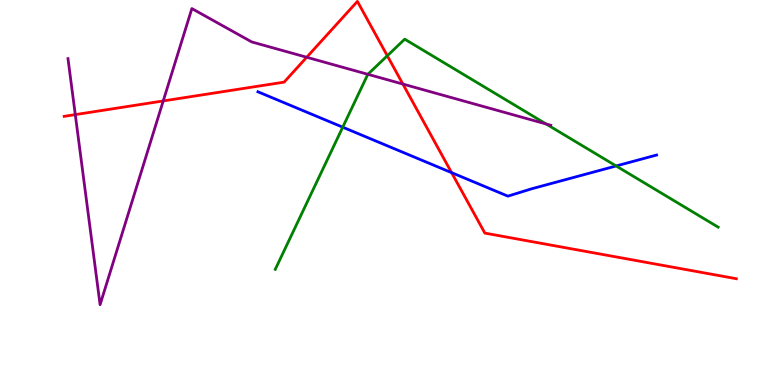[{'lines': ['blue', 'red'], 'intersections': [{'x': 5.83, 'y': 5.52}]}, {'lines': ['green', 'red'], 'intersections': [{'x': 5.0, 'y': 8.55}]}, {'lines': ['purple', 'red'], 'intersections': [{'x': 0.971, 'y': 7.02}, {'x': 2.11, 'y': 7.38}, {'x': 3.96, 'y': 8.51}, {'x': 5.2, 'y': 7.82}]}, {'lines': ['blue', 'green'], 'intersections': [{'x': 4.42, 'y': 6.7}, {'x': 7.95, 'y': 5.69}]}, {'lines': ['blue', 'purple'], 'intersections': []}, {'lines': ['green', 'purple'], 'intersections': [{'x': 4.75, 'y': 8.07}, {'x': 7.05, 'y': 6.78}]}]